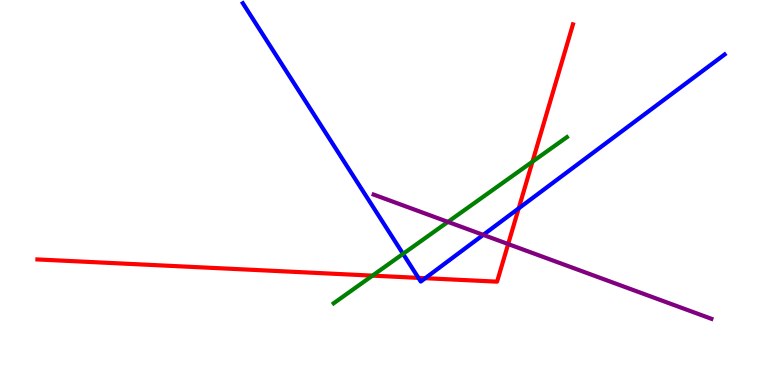[{'lines': ['blue', 'red'], 'intersections': [{'x': 5.4, 'y': 2.78}, {'x': 5.49, 'y': 2.77}, {'x': 6.69, 'y': 4.59}]}, {'lines': ['green', 'red'], 'intersections': [{'x': 4.81, 'y': 2.84}, {'x': 6.87, 'y': 5.8}]}, {'lines': ['purple', 'red'], 'intersections': [{'x': 6.56, 'y': 3.66}]}, {'lines': ['blue', 'green'], 'intersections': [{'x': 5.2, 'y': 3.41}]}, {'lines': ['blue', 'purple'], 'intersections': [{'x': 6.24, 'y': 3.9}]}, {'lines': ['green', 'purple'], 'intersections': [{'x': 5.78, 'y': 4.24}]}]